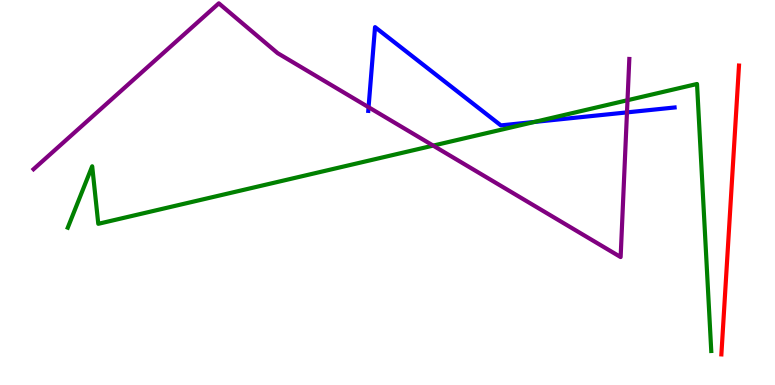[{'lines': ['blue', 'red'], 'intersections': []}, {'lines': ['green', 'red'], 'intersections': []}, {'lines': ['purple', 'red'], 'intersections': []}, {'lines': ['blue', 'green'], 'intersections': [{'x': 6.9, 'y': 6.83}]}, {'lines': ['blue', 'purple'], 'intersections': [{'x': 4.76, 'y': 7.22}, {'x': 8.09, 'y': 7.08}]}, {'lines': ['green', 'purple'], 'intersections': [{'x': 5.59, 'y': 6.22}, {'x': 8.1, 'y': 7.4}]}]